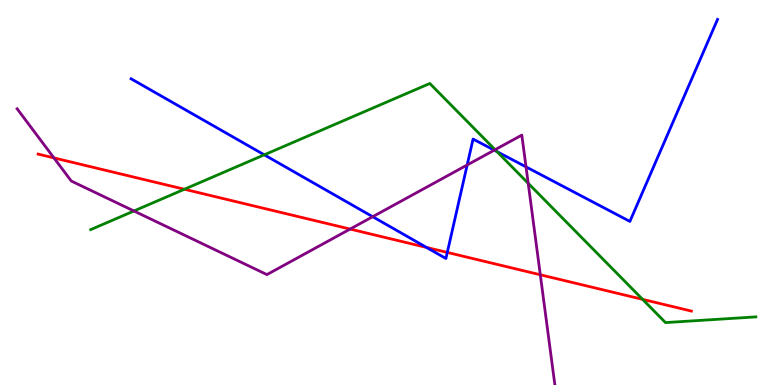[{'lines': ['blue', 'red'], 'intersections': [{'x': 5.5, 'y': 3.57}, {'x': 5.77, 'y': 3.44}]}, {'lines': ['green', 'red'], 'intersections': [{'x': 2.38, 'y': 5.08}, {'x': 8.29, 'y': 2.22}]}, {'lines': ['purple', 'red'], 'intersections': [{'x': 0.696, 'y': 5.9}, {'x': 4.52, 'y': 4.05}, {'x': 6.97, 'y': 2.86}]}, {'lines': ['blue', 'green'], 'intersections': [{'x': 3.41, 'y': 5.98}, {'x': 6.41, 'y': 6.06}]}, {'lines': ['blue', 'purple'], 'intersections': [{'x': 4.81, 'y': 4.37}, {'x': 6.03, 'y': 5.71}, {'x': 6.38, 'y': 6.1}, {'x': 6.79, 'y': 5.67}]}, {'lines': ['green', 'purple'], 'intersections': [{'x': 1.73, 'y': 4.52}, {'x': 6.39, 'y': 6.11}, {'x': 6.82, 'y': 5.24}]}]